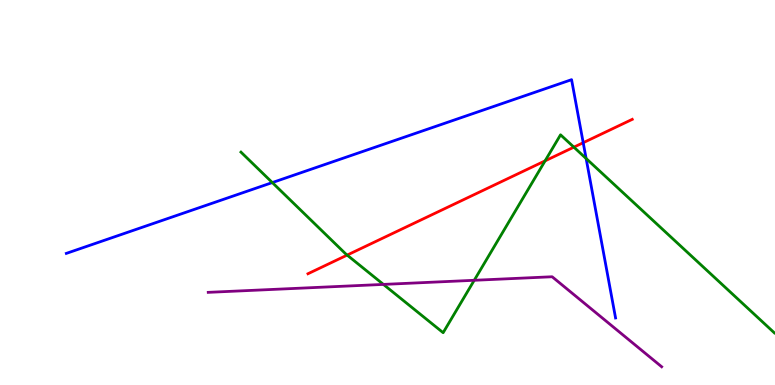[{'lines': ['blue', 'red'], 'intersections': [{'x': 7.53, 'y': 6.29}]}, {'lines': ['green', 'red'], 'intersections': [{'x': 4.48, 'y': 3.37}, {'x': 7.03, 'y': 5.82}, {'x': 7.4, 'y': 6.18}]}, {'lines': ['purple', 'red'], 'intersections': []}, {'lines': ['blue', 'green'], 'intersections': [{'x': 3.51, 'y': 5.26}, {'x': 7.56, 'y': 5.88}]}, {'lines': ['blue', 'purple'], 'intersections': []}, {'lines': ['green', 'purple'], 'intersections': [{'x': 4.95, 'y': 2.61}, {'x': 6.12, 'y': 2.72}]}]